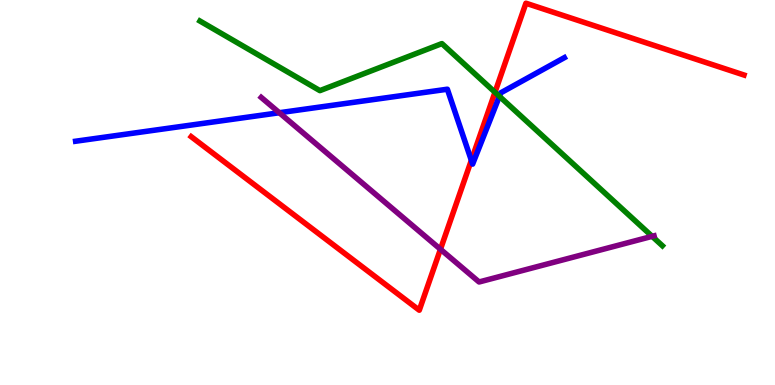[{'lines': ['blue', 'red'], 'intersections': [{'x': 6.08, 'y': 5.84}]}, {'lines': ['green', 'red'], 'intersections': [{'x': 6.39, 'y': 7.6}]}, {'lines': ['purple', 'red'], 'intersections': [{'x': 5.68, 'y': 3.53}]}, {'lines': ['blue', 'green'], 'intersections': [{'x': 6.44, 'y': 7.5}]}, {'lines': ['blue', 'purple'], 'intersections': [{'x': 3.6, 'y': 7.07}]}, {'lines': ['green', 'purple'], 'intersections': [{'x': 8.41, 'y': 3.86}]}]